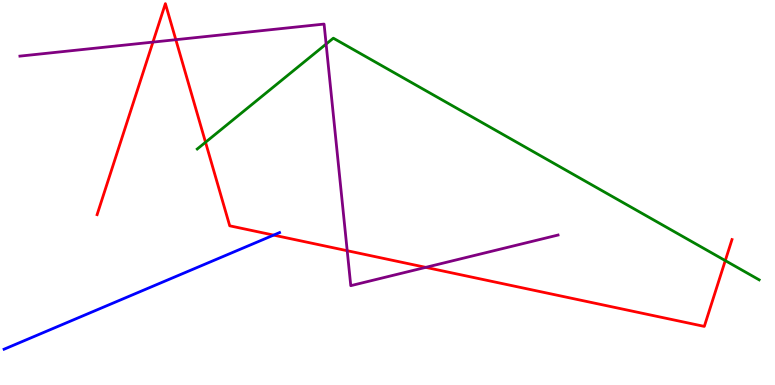[{'lines': ['blue', 'red'], 'intersections': [{'x': 3.53, 'y': 3.89}]}, {'lines': ['green', 'red'], 'intersections': [{'x': 2.65, 'y': 6.3}, {'x': 9.36, 'y': 3.23}]}, {'lines': ['purple', 'red'], 'intersections': [{'x': 1.97, 'y': 8.91}, {'x': 2.27, 'y': 8.97}, {'x': 4.48, 'y': 3.49}, {'x': 5.49, 'y': 3.06}]}, {'lines': ['blue', 'green'], 'intersections': []}, {'lines': ['blue', 'purple'], 'intersections': []}, {'lines': ['green', 'purple'], 'intersections': [{'x': 4.21, 'y': 8.86}]}]